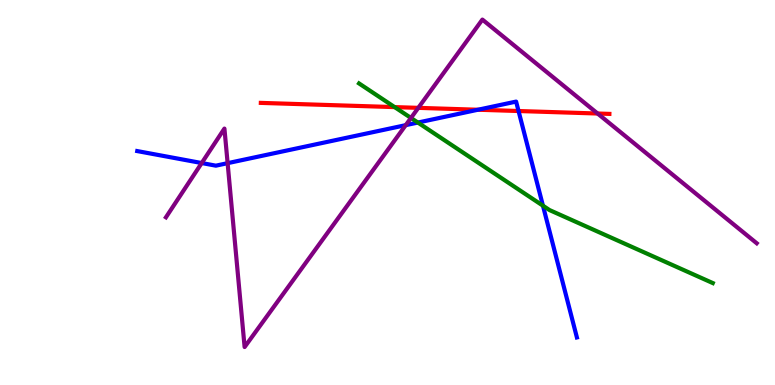[{'lines': ['blue', 'red'], 'intersections': [{'x': 6.17, 'y': 7.15}, {'x': 6.69, 'y': 7.12}]}, {'lines': ['green', 'red'], 'intersections': [{'x': 5.09, 'y': 7.22}]}, {'lines': ['purple', 'red'], 'intersections': [{'x': 5.4, 'y': 7.2}, {'x': 7.71, 'y': 7.05}]}, {'lines': ['blue', 'green'], 'intersections': [{'x': 5.39, 'y': 6.82}, {'x': 7.01, 'y': 4.66}]}, {'lines': ['blue', 'purple'], 'intersections': [{'x': 2.6, 'y': 5.77}, {'x': 2.94, 'y': 5.76}, {'x': 5.24, 'y': 6.75}]}, {'lines': ['green', 'purple'], 'intersections': [{'x': 5.3, 'y': 6.94}]}]